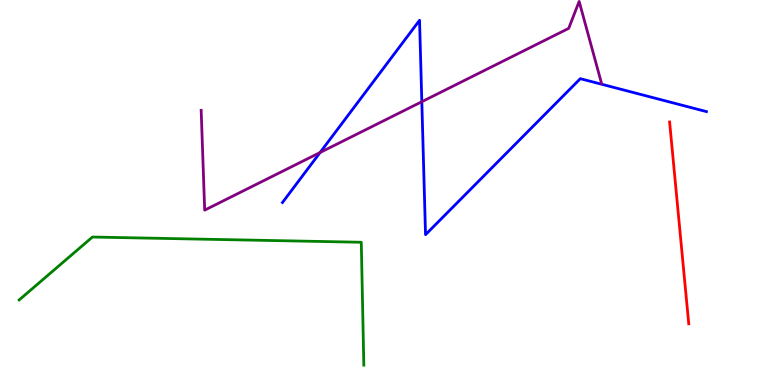[{'lines': ['blue', 'red'], 'intersections': []}, {'lines': ['green', 'red'], 'intersections': []}, {'lines': ['purple', 'red'], 'intersections': []}, {'lines': ['blue', 'green'], 'intersections': []}, {'lines': ['blue', 'purple'], 'intersections': [{'x': 4.13, 'y': 6.04}, {'x': 5.44, 'y': 7.36}]}, {'lines': ['green', 'purple'], 'intersections': []}]